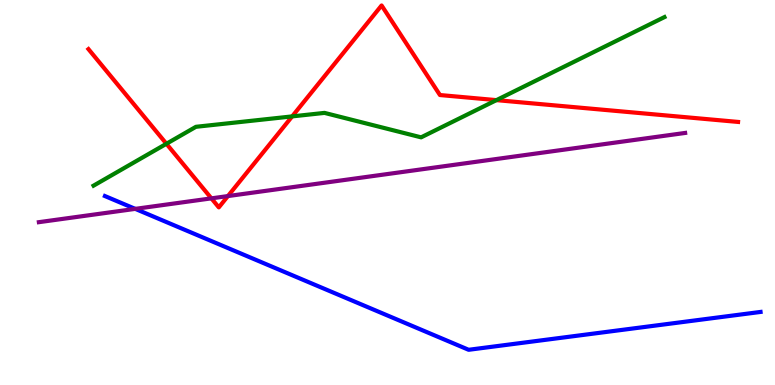[{'lines': ['blue', 'red'], 'intersections': []}, {'lines': ['green', 'red'], 'intersections': [{'x': 2.15, 'y': 6.27}, {'x': 3.77, 'y': 6.98}, {'x': 6.41, 'y': 7.4}]}, {'lines': ['purple', 'red'], 'intersections': [{'x': 2.73, 'y': 4.85}, {'x': 2.94, 'y': 4.91}]}, {'lines': ['blue', 'green'], 'intersections': []}, {'lines': ['blue', 'purple'], 'intersections': [{'x': 1.75, 'y': 4.57}]}, {'lines': ['green', 'purple'], 'intersections': []}]